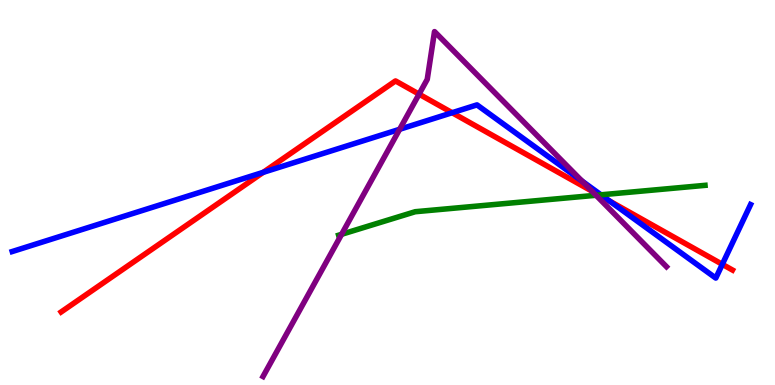[{'lines': ['blue', 'red'], 'intersections': [{'x': 3.4, 'y': 5.52}, {'x': 5.83, 'y': 7.07}, {'x': 7.87, 'y': 4.78}, {'x': 9.32, 'y': 3.13}]}, {'lines': ['green', 'red'], 'intersections': [{'x': 7.73, 'y': 4.93}]}, {'lines': ['purple', 'red'], 'intersections': [{'x': 5.41, 'y': 7.55}, {'x': 7.64, 'y': 5.03}]}, {'lines': ['blue', 'green'], 'intersections': [{'x': 7.75, 'y': 4.94}]}, {'lines': ['blue', 'purple'], 'intersections': [{'x': 5.16, 'y': 6.64}, {'x': 7.51, 'y': 5.3}]}, {'lines': ['green', 'purple'], 'intersections': [{'x': 4.41, 'y': 3.91}, {'x': 7.69, 'y': 4.93}]}]